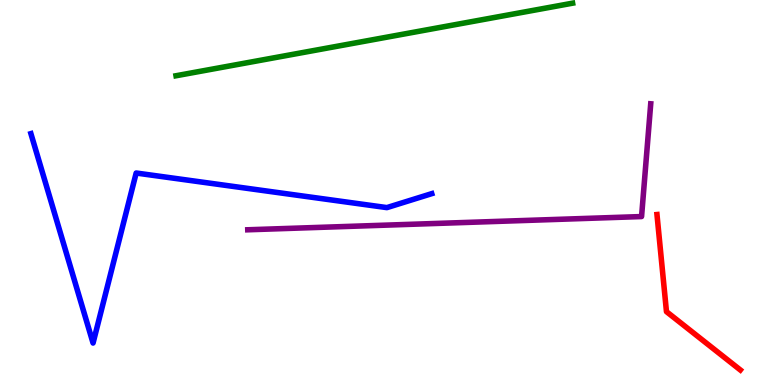[{'lines': ['blue', 'red'], 'intersections': []}, {'lines': ['green', 'red'], 'intersections': []}, {'lines': ['purple', 'red'], 'intersections': []}, {'lines': ['blue', 'green'], 'intersections': []}, {'lines': ['blue', 'purple'], 'intersections': []}, {'lines': ['green', 'purple'], 'intersections': []}]